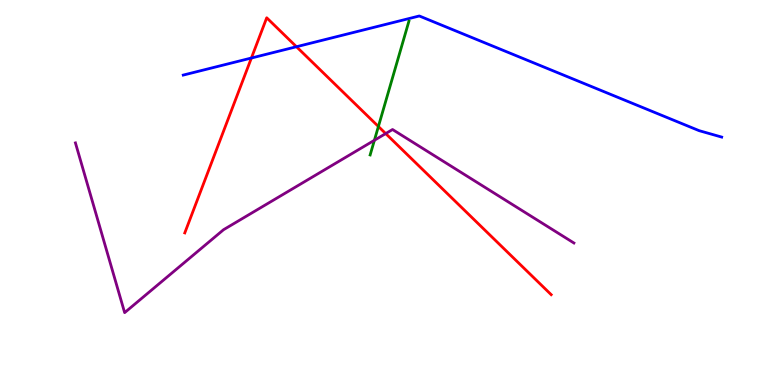[{'lines': ['blue', 'red'], 'intersections': [{'x': 3.24, 'y': 8.49}, {'x': 3.83, 'y': 8.79}]}, {'lines': ['green', 'red'], 'intersections': [{'x': 4.88, 'y': 6.71}]}, {'lines': ['purple', 'red'], 'intersections': [{'x': 4.98, 'y': 6.53}]}, {'lines': ['blue', 'green'], 'intersections': []}, {'lines': ['blue', 'purple'], 'intersections': []}, {'lines': ['green', 'purple'], 'intersections': [{'x': 4.83, 'y': 6.36}]}]